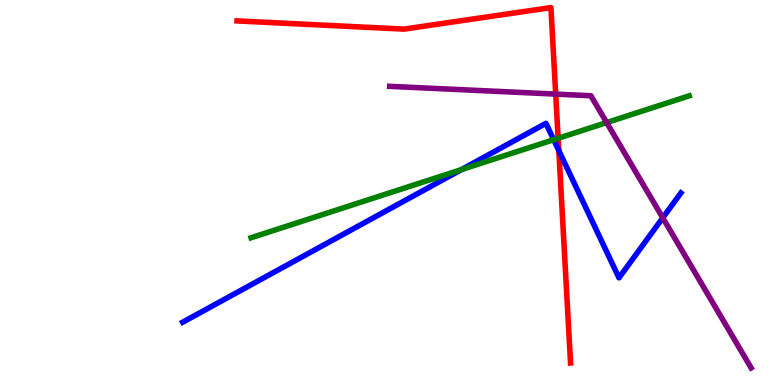[{'lines': ['blue', 'red'], 'intersections': [{'x': 7.21, 'y': 6.09}]}, {'lines': ['green', 'red'], 'intersections': [{'x': 7.2, 'y': 6.41}]}, {'lines': ['purple', 'red'], 'intersections': [{'x': 7.17, 'y': 7.56}]}, {'lines': ['blue', 'green'], 'intersections': [{'x': 5.95, 'y': 5.59}, {'x': 7.14, 'y': 6.37}]}, {'lines': ['blue', 'purple'], 'intersections': [{'x': 8.55, 'y': 4.34}]}, {'lines': ['green', 'purple'], 'intersections': [{'x': 7.83, 'y': 6.82}]}]